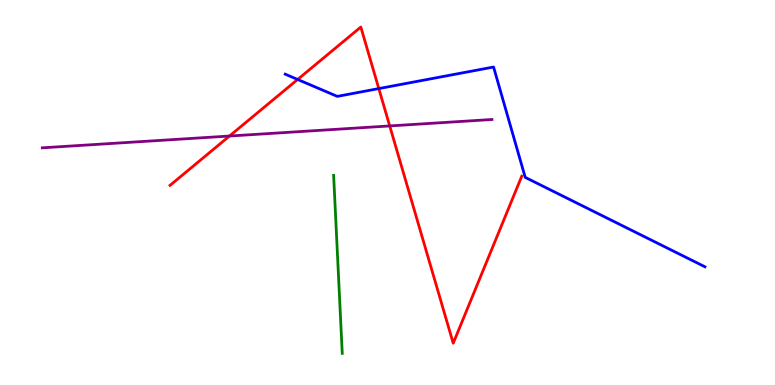[{'lines': ['blue', 'red'], 'intersections': [{'x': 3.84, 'y': 7.94}, {'x': 4.89, 'y': 7.7}]}, {'lines': ['green', 'red'], 'intersections': []}, {'lines': ['purple', 'red'], 'intersections': [{'x': 2.96, 'y': 6.47}, {'x': 5.03, 'y': 6.73}]}, {'lines': ['blue', 'green'], 'intersections': []}, {'lines': ['blue', 'purple'], 'intersections': []}, {'lines': ['green', 'purple'], 'intersections': []}]